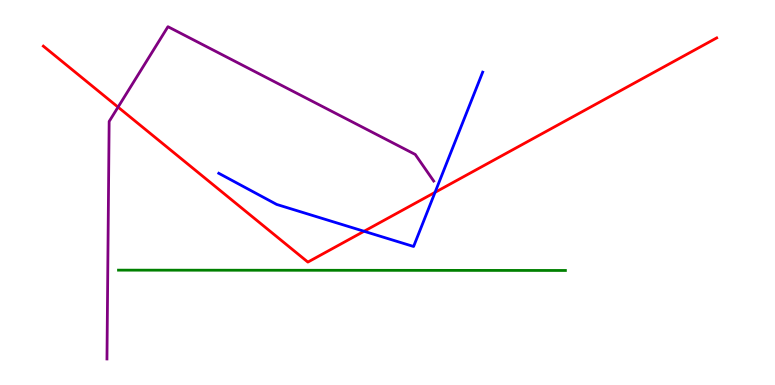[{'lines': ['blue', 'red'], 'intersections': [{'x': 4.7, 'y': 3.99}, {'x': 5.61, 'y': 5.0}]}, {'lines': ['green', 'red'], 'intersections': []}, {'lines': ['purple', 'red'], 'intersections': [{'x': 1.52, 'y': 7.22}]}, {'lines': ['blue', 'green'], 'intersections': []}, {'lines': ['blue', 'purple'], 'intersections': []}, {'lines': ['green', 'purple'], 'intersections': []}]